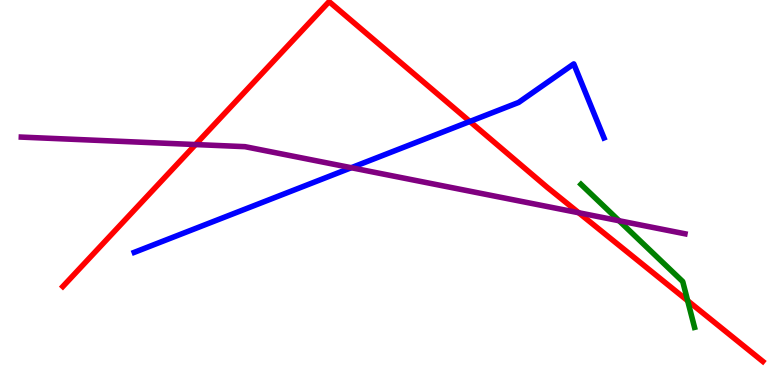[{'lines': ['blue', 'red'], 'intersections': [{'x': 6.06, 'y': 6.85}]}, {'lines': ['green', 'red'], 'intersections': [{'x': 8.87, 'y': 2.19}]}, {'lines': ['purple', 'red'], 'intersections': [{'x': 2.52, 'y': 6.25}, {'x': 7.47, 'y': 4.47}]}, {'lines': ['blue', 'green'], 'intersections': []}, {'lines': ['blue', 'purple'], 'intersections': [{'x': 4.53, 'y': 5.64}]}, {'lines': ['green', 'purple'], 'intersections': [{'x': 7.99, 'y': 4.27}]}]